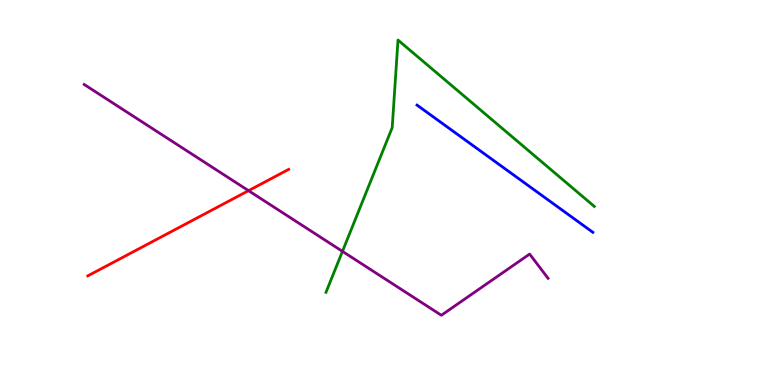[{'lines': ['blue', 'red'], 'intersections': []}, {'lines': ['green', 'red'], 'intersections': []}, {'lines': ['purple', 'red'], 'intersections': [{'x': 3.21, 'y': 5.05}]}, {'lines': ['blue', 'green'], 'intersections': []}, {'lines': ['blue', 'purple'], 'intersections': []}, {'lines': ['green', 'purple'], 'intersections': [{'x': 4.42, 'y': 3.47}]}]